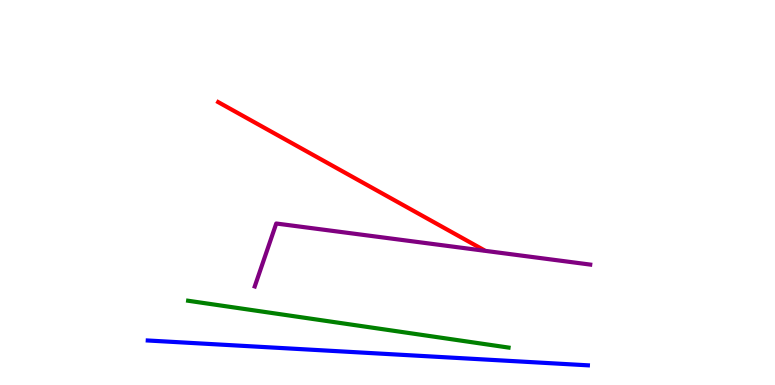[{'lines': ['blue', 'red'], 'intersections': []}, {'lines': ['green', 'red'], 'intersections': []}, {'lines': ['purple', 'red'], 'intersections': []}, {'lines': ['blue', 'green'], 'intersections': []}, {'lines': ['blue', 'purple'], 'intersections': []}, {'lines': ['green', 'purple'], 'intersections': []}]